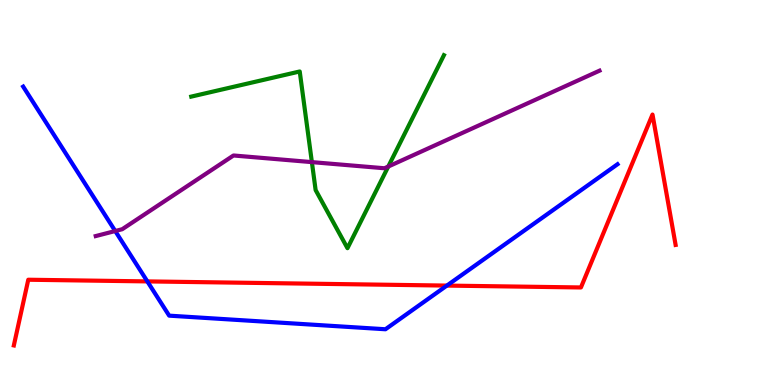[{'lines': ['blue', 'red'], 'intersections': [{'x': 1.9, 'y': 2.69}, {'x': 5.77, 'y': 2.58}]}, {'lines': ['green', 'red'], 'intersections': []}, {'lines': ['purple', 'red'], 'intersections': []}, {'lines': ['blue', 'green'], 'intersections': []}, {'lines': ['blue', 'purple'], 'intersections': [{'x': 1.49, 'y': 4.0}]}, {'lines': ['green', 'purple'], 'intersections': [{'x': 4.02, 'y': 5.79}, {'x': 5.01, 'y': 5.67}]}]